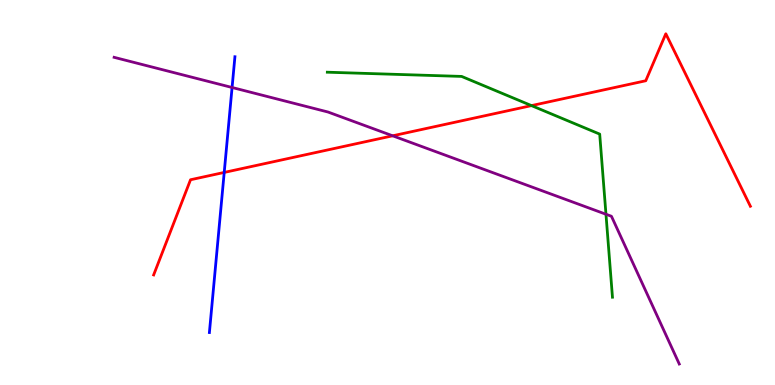[{'lines': ['blue', 'red'], 'intersections': [{'x': 2.89, 'y': 5.52}]}, {'lines': ['green', 'red'], 'intersections': [{'x': 6.86, 'y': 7.26}]}, {'lines': ['purple', 'red'], 'intersections': [{'x': 5.07, 'y': 6.47}]}, {'lines': ['blue', 'green'], 'intersections': []}, {'lines': ['blue', 'purple'], 'intersections': [{'x': 2.99, 'y': 7.73}]}, {'lines': ['green', 'purple'], 'intersections': [{'x': 7.82, 'y': 4.44}]}]